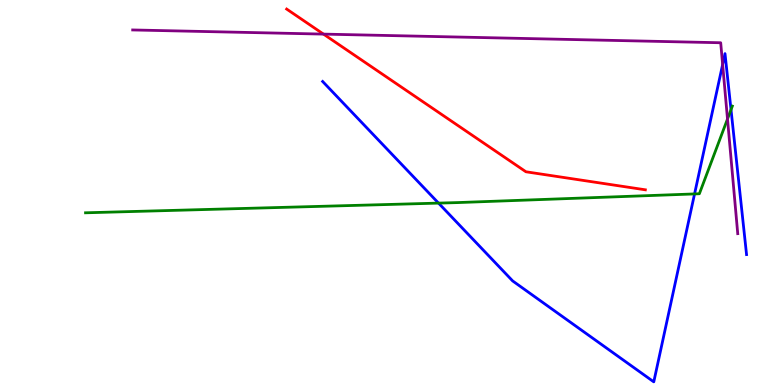[{'lines': ['blue', 'red'], 'intersections': []}, {'lines': ['green', 'red'], 'intersections': []}, {'lines': ['purple', 'red'], 'intersections': [{'x': 4.17, 'y': 9.11}]}, {'lines': ['blue', 'green'], 'intersections': [{'x': 5.66, 'y': 4.72}, {'x': 8.96, 'y': 4.96}, {'x': 9.43, 'y': 7.15}]}, {'lines': ['blue', 'purple'], 'intersections': [{'x': 9.32, 'y': 8.32}]}, {'lines': ['green', 'purple'], 'intersections': [{'x': 9.39, 'y': 6.91}]}]